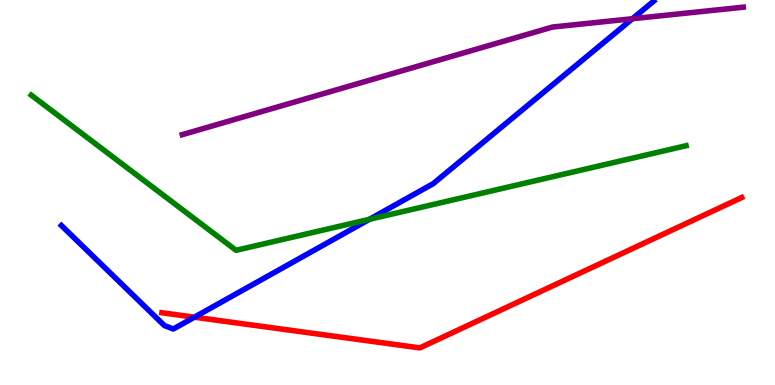[{'lines': ['blue', 'red'], 'intersections': [{'x': 2.51, 'y': 1.76}]}, {'lines': ['green', 'red'], 'intersections': []}, {'lines': ['purple', 'red'], 'intersections': []}, {'lines': ['blue', 'green'], 'intersections': [{'x': 4.77, 'y': 4.3}]}, {'lines': ['blue', 'purple'], 'intersections': [{'x': 8.16, 'y': 9.51}]}, {'lines': ['green', 'purple'], 'intersections': []}]